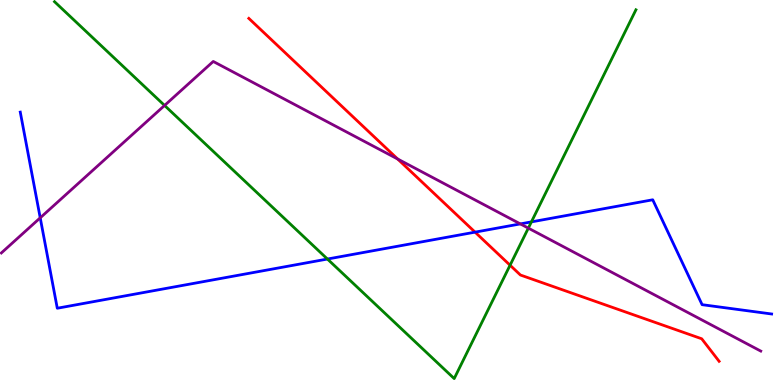[{'lines': ['blue', 'red'], 'intersections': [{'x': 6.13, 'y': 3.97}]}, {'lines': ['green', 'red'], 'intersections': [{'x': 6.58, 'y': 3.11}]}, {'lines': ['purple', 'red'], 'intersections': [{'x': 5.13, 'y': 5.87}]}, {'lines': ['blue', 'green'], 'intersections': [{'x': 4.22, 'y': 3.27}, {'x': 6.86, 'y': 4.24}]}, {'lines': ['blue', 'purple'], 'intersections': [{'x': 0.519, 'y': 4.34}, {'x': 6.71, 'y': 4.18}]}, {'lines': ['green', 'purple'], 'intersections': [{'x': 2.12, 'y': 7.26}, {'x': 6.82, 'y': 4.07}]}]